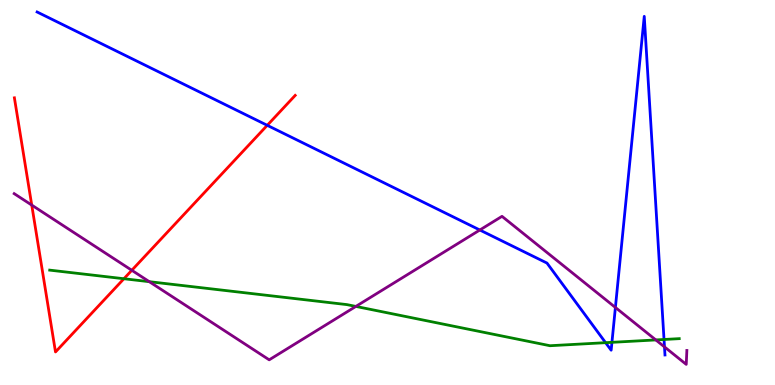[{'lines': ['blue', 'red'], 'intersections': [{'x': 3.45, 'y': 6.74}]}, {'lines': ['green', 'red'], 'intersections': [{'x': 1.6, 'y': 2.76}]}, {'lines': ['purple', 'red'], 'intersections': [{'x': 0.41, 'y': 4.67}, {'x': 1.7, 'y': 2.98}]}, {'lines': ['blue', 'green'], 'intersections': [{'x': 7.81, 'y': 1.1}, {'x': 7.9, 'y': 1.11}, {'x': 8.57, 'y': 1.18}]}, {'lines': ['blue', 'purple'], 'intersections': [{'x': 6.19, 'y': 4.03}, {'x': 7.94, 'y': 2.01}, {'x': 8.57, 'y': 0.99}]}, {'lines': ['green', 'purple'], 'intersections': [{'x': 1.93, 'y': 2.68}, {'x': 4.59, 'y': 2.04}, {'x': 8.46, 'y': 1.17}]}]